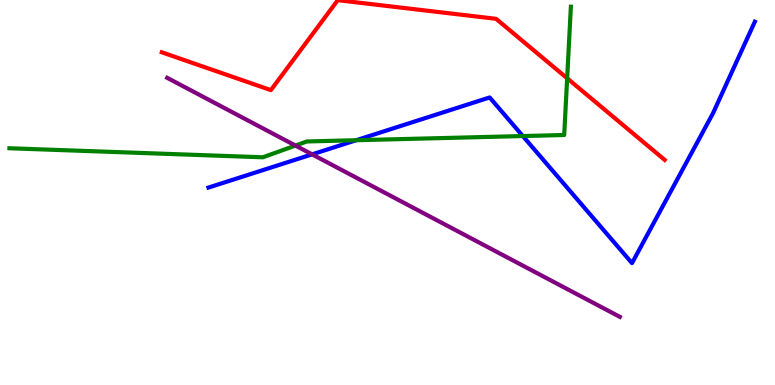[{'lines': ['blue', 'red'], 'intersections': []}, {'lines': ['green', 'red'], 'intersections': [{'x': 7.32, 'y': 7.97}]}, {'lines': ['purple', 'red'], 'intersections': []}, {'lines': ['blue', 'green'], 'intersections': [{'x': 4.6, 'y': 6.36}, {'x': 6.75, 'y': 6.47}]}, {'lines': ['blue', 'purple'], 'intersections': [{'x': 4.03, 'y': 5.99}]}, {'lines': ['green', 'purple'], 'intersections': [{'x': 3.81, 'y': 6.22}]}]